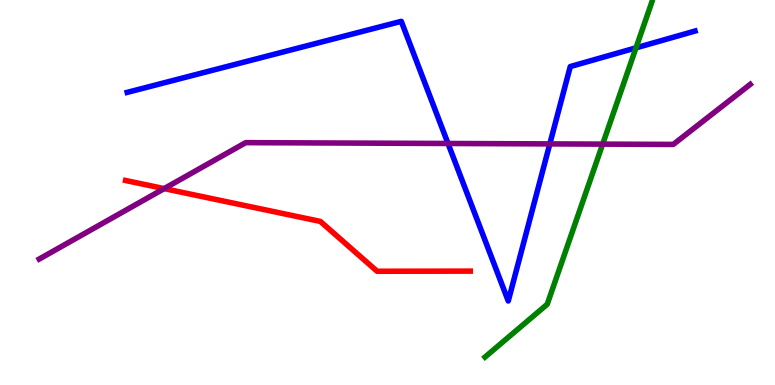[{'lines': ['blue', 'red'], 'intersections': []}, {'lines': ['green', 'red'], 'intersections': []}, {'lines': ['purple', 'red'], 'intersections': [{'x': 2.12, 'y': 5.1}]}, {'lines': ['blue', 'green'], 'intersections': [{'x': 8.21, 'y': 8.76}]}, {'lines': ['blue', 'purple'], 'intersections': [{'x': 5.78, 'y': 6.27}, {'x': 7.09, 'y': 6.26}]}, {'lines': ['green', 'purple'], 'intersections': [{'x': 7.78, 'y': 6.26}]}]